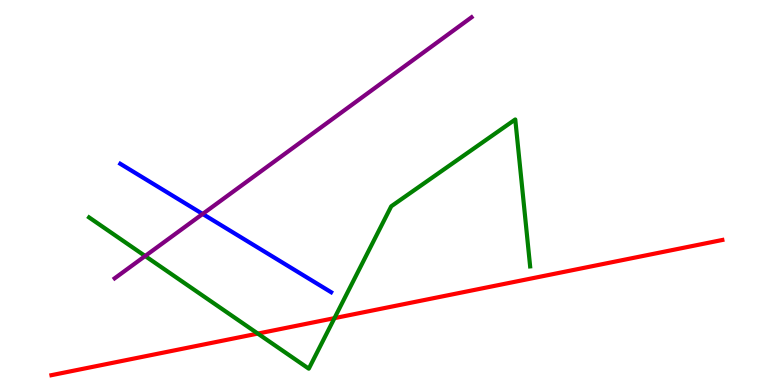[{'lines': ['blue', 'red'], 'intersections': []}, {'lines': ['green', 'red'], 'intersections': [{'x': 3.33, 'y': 1.34}, {'x': 4.32, 'y': 1.74}]}, {'lines': ['purple', 'red'], 'intersections': []}, {'lines': ['blue', 'green'], 'intersections': []}, {'lines': ['blue', 'purple'], 'intersections': [{'x': 2.61, 'y': 4.44}]}, {'lines': ['green', 'purple'], 'intersections': [{'x': 1.87, 'y': 3.35}]}]